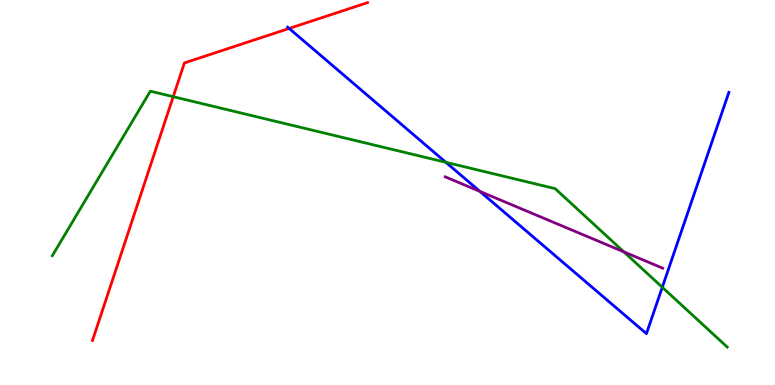[{'lines': ['blue', 'red'], 'intersections': [{'x': 3.73, 'y': 9.26}]}, {'lines': ['green', 'red'], 'intersections': [{'x': 2.24, 'y': 7.49}]}, {'lines': ['purple', 'red'], 'intersections': []}, {'lines': ['blue', 'green'], 'intersections': [{'x': 5.75, 'y': 5.78}, {'x': 8.55, 'y': 2.54}]}, {'lines': ['blue', 'purple'], 'intersections': [{'x': 6.19, 'y': 5.03}]}, {'lines': ['green', 'purple'], 'intersections': [{'x': 8.05, 'y': 3.46}]}]